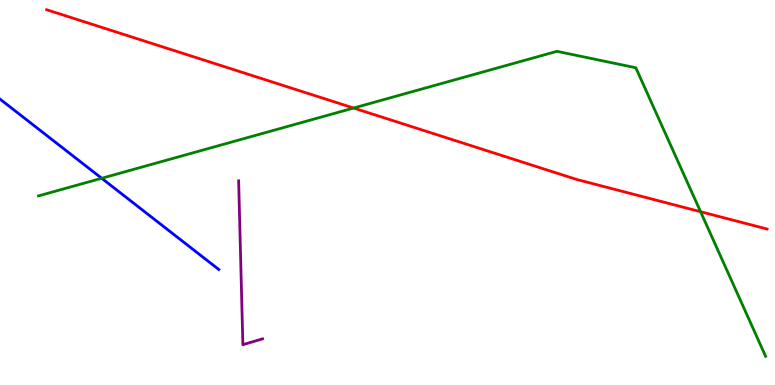[{'lines': ['blue', 'red'], 'intersections': []}, {'lines': ['green', 'red'], 'intersections': [{'x': 4.56, 'y': 7.19}, {'x': 9.04, 'y': 4.5}]}, {'lines': ['purple', 'red'], 'intersections': []}, {'lines': ['blue', 'green'], 'intersections': [{'x': 1.31, 'y': 5.37}]}, {'lines': ['blue', 'purple'], 'intersections': []}, {'lines': ['green', 'purple'], 'intersections': []}]